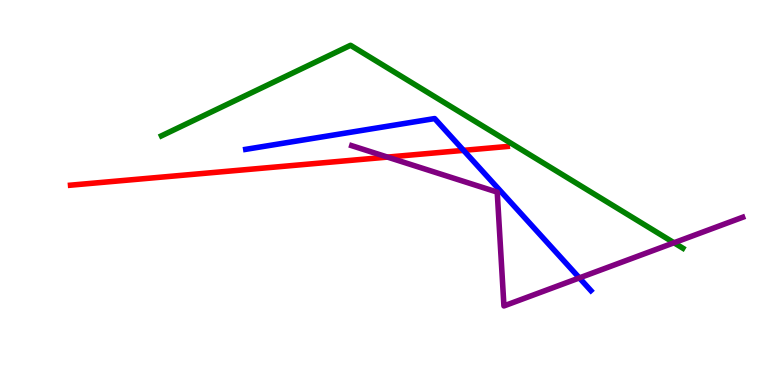[{'lines': ['blue', 'red'], 'intersections': [{'x': 5.98, 'y': 6.09}]}, {'lines': ['green', 'red'], 'intersections': []}, {'lines': ['purple', 'red'], 'intersections': [{'x': 5.0, 'y': 5.92}]}, {'lines': ['blue', 'green'], 'intersections': []}, {'lines': ['blue', 'purple'], 'intersections': [{'x': 7.48, 'y': 2.78}]}, {'lines': ['green', 'purple'], 'intersections': [{'x': 8.7, 'y': 3.69}]}]